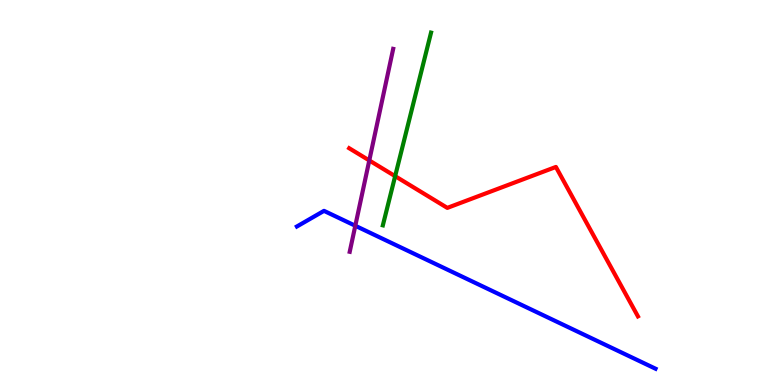[{'lines': ['blue', 'red'], 'intersections': []}, {'lines': ['green', 'red'], 'intersections': [{'x': 5.1, 'y': 5.42}]}, {'lines': ['purple', 'red'], 'intersections': [{'x': 4.76, 'y': 5.83}]}, {'lines': ['blue', 'green'], 'intersections': []}, {'lines': ['blue', 'purple'], 'intersections': [{'x': 4.58, 'y': 4.14}]}, {'lines': ['green', 'purple'], 'intersections': []}]